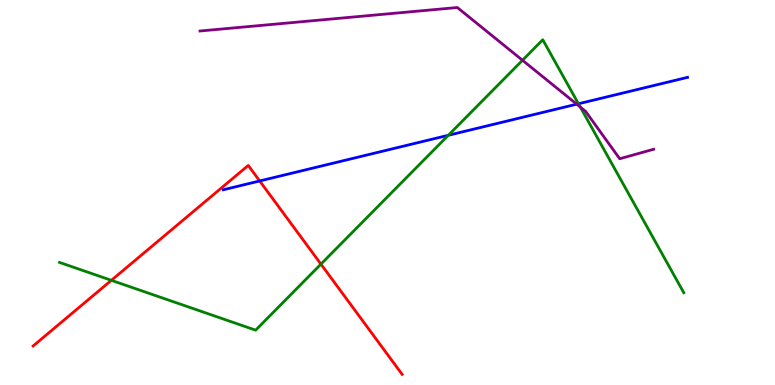[{'lines': ['blue', 'red'], 'intersections': [{'x': 3.35, 'y': 5.3}]}, {'lines': ['green', 'red'], 'intersections': [{'x': 1.44, 'y': 2.72}, {'x': 4.14, 'y': 3.14}]}, {'lines': ['purple', 'red'], 'intersections': []}, {'lines': ['blue', 'green'], 'intersections': [{'x': 5.78, 'y': 6.49}, {'x': 7.46, 'y': 7.3}]}, {'lines': ['blue', 'purple'], 'intersections': [{'x': 7.44, 'y': 7.29}]}, {'lines': ['green', 'purple'], 'intersections': [{'x': 6.74, 'y': 8.43}, {'x': 7.49, 'y': 7.22}]}]